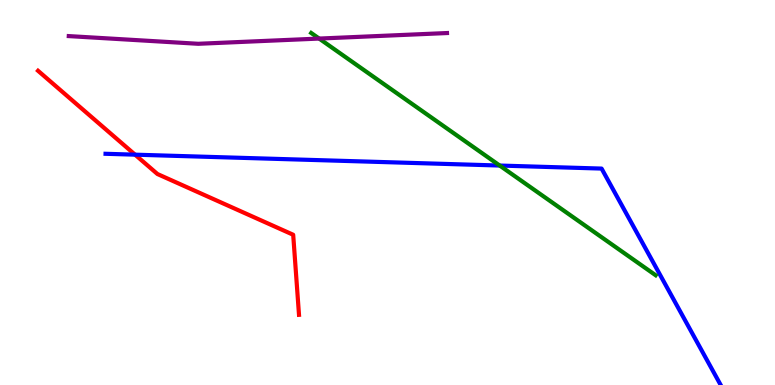[{'lines': ['blue', 'red'], 'intersections': [{'x': 1.74, 'y': 5.98}]}, {'lines': ['green', 'red'], 'intersections': []}, {'lines': ['purple', 'red'], 'intersections': []}, {'lines': ['blue', 'green'], 'intersections': [{'x': 6.45, 'y': 5.7}]}, {'lines': ['blue', 'purple'], 'intersections': []}, {'lines': ['green', 'purple'], 'intersections': [{'x': 4.12, 'y': 9.0}]}]